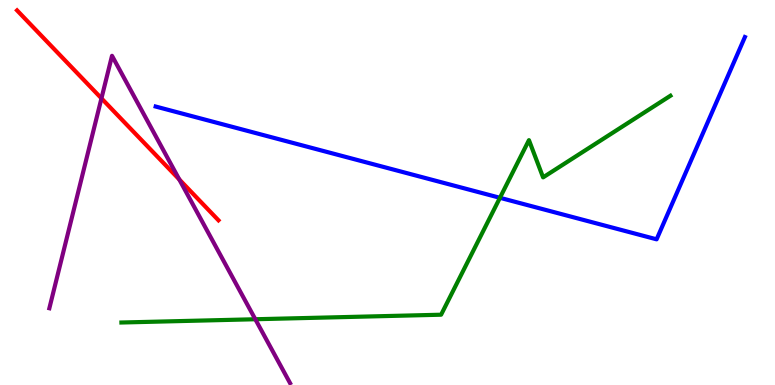[{'lines': ['blue', 'red'], 'intersections': []}, {'lines': ['green', 'red'], 'intersections': []}, {'lines': ['purple', 'red'], 'intersections': [{'x': 1.31, 'y': 7.45}, {'x': 2.31, 'y': 5.34}]}, {'lines': ['blue', 'green'], 'intersections': [{'x': 6.45, 'y': 4.86}]}, {'lines': ['blue', 'purple'], 'intersections': []}, {'lines': ['green', 'purple'], 'intersections': [{'x': 3.29, 'y': 1.71}]}]